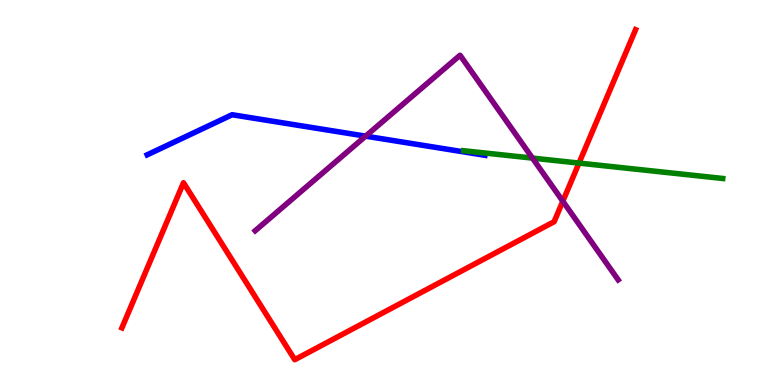[{'lines': ['blue', 'red'], 'intersections': []}, {'lines': ['green', 'red'], 'intersections': [{'x': 7.47, 'y': 5.76}]}, {'lines': ['purple', 'red'], 'intersections': [{'x': 7.26, 'y': 4.77}]}, {'lines': ['blue', 'green'], 'intersections': []}, {'lines': ['blue', 'purple'], 'intersections': [{'x': 4.72, 'y': 6.46}]}, {'lines': ['green', 'purple'], 'intersections': [{'x': 6.87, 'y': 5.89}]}]